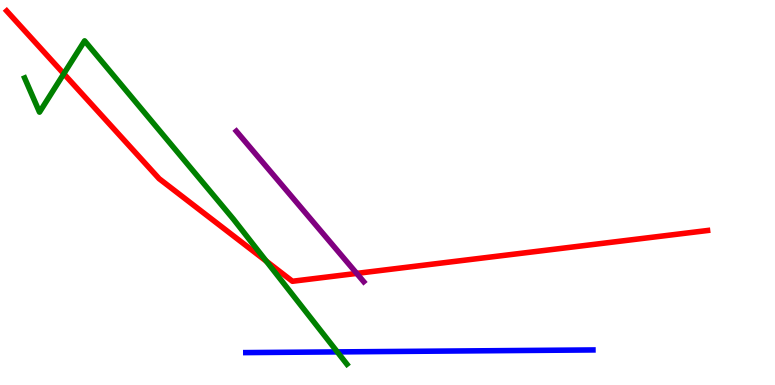[{'lines': ['blue', 'red'], 'intersections': []}, {'lines': ['green', 'red'], 'intersections': [{'x': 0.823, 'y': 8.08}, {'x': 3.44, 'y': 3.22}]}, {'lines': ['purple', 'red'], 'intersections': [{'x': 4.6, 'y': 2.9}]}, {'lines': ['blue', 'green'], 'intersections': [{'x': 4.35, 'y': 0.86}]}, {'lines': ['blue', 'purple'], 'intersections': []}, {'lines': ['green', 'purple'], 'intersections': []}]